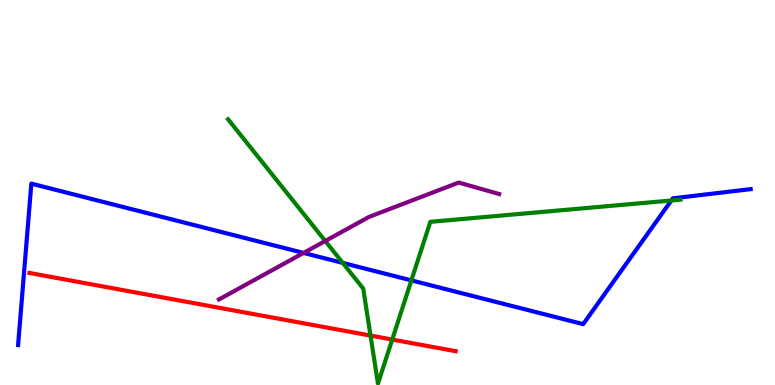[{'lines': ['blue', 'red'], 'intersections': []}, {'lines': ['green', 'red'], 'intersections': [{'x': 4.78, 'y': 1.28}, {'x': 5.06, 'y': 1.18}]}, {'lines': ['purple', 'red'], 'intersections': []}, {'lines': ['blue', 'green'], 'intersections': [{'x': 4.42, 'y': 3.17}, {'x': 5.31, 'y': 2.72}, {'x': 8.66, 'y': 4.79}]}, {'lines': ['blue', 'purple'], 'intersections': [{'x': 3.92, 'y': 3.43}]}, {'lines': ['green', 'purple'], 'intersections': [{'x': 4.2, 'y': 3.74}]}]